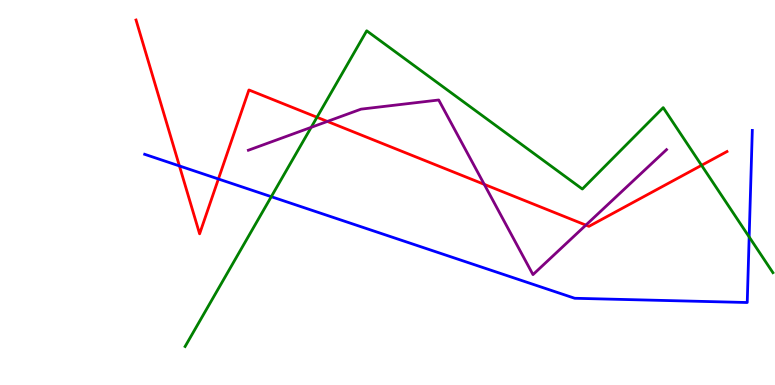[{'lines': ['blue', 'red'], 'intersections': [{'x': 2.32, 'y': 5.69}, {'x': 2.82, 'y': 5.35}]}, {'lines': ['green', 'red'], 'intersections': [{'x': 4.09, 'y': 6.95}, {'x': 9.05, 'y': 5.71}]}, {'lines': ['purple', 'red'], 'intersections': [{'x': 4.22, 'y': 6.85}, {'x': 6.25, 'y': 5.21}, {'x': 7.56, 'y': 4.15}]}, {'lines': ['blue', 'green'], 'intersections': [{'x': 3.5, 'y': 4.89}, {'x': 9.67, 'y': 3.85}]}, {'lines': ['blue', 'purple'], 'intersections': []}, {'lines': ['green', 'purple'], 'intersections': [{'x': 4.02, 'y': 6.69}]}]